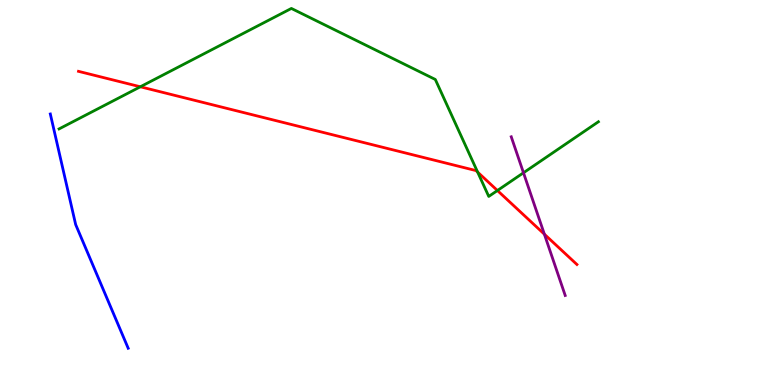[{'lines': ['blue', 'red'], 'intersections': []}, {'lines': ['green', 'red'], 'intersections': [{'x': 1.81, 'y': 7.75}, {'x': 6.16, 'y': 5.53}, {'x': 6.42, 'y': 5.05}]}, {'lines': ['purple', 'red'], 'intersections': [{'x': 7.02, 'y': 3.92}]}, {'lines': ['blue', 'green'], 'intersections': []}, {'lines': ['blue', 'purple'], 'intersections': []}, {'lines': ['green', 'purple'], 'intersections': [{'x': 6.75, 'y': 5.51}]}]